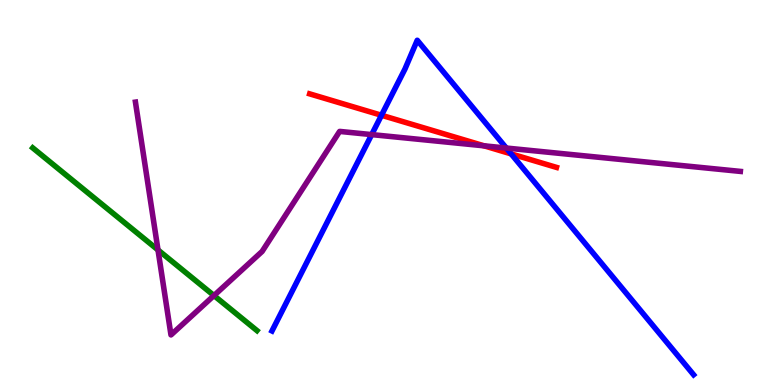[{'lines': ['blue', 'red'], 'intersections': [{'x': 4.92, 'y': 7.01}, {'x': 6.6, 'y': 6.0}]}, {'lines': ['green', 'red'], 'intersections': []}, {'lines': ['purple', 'red'], 'intersections': [{'x': 6.25, 'y': 6.21}]}, {'lines': ['blue', 'green'], 'intersections': []}, {'lines': ['blue', 'purple'], 'intersections': [{'x': 4.8, 'y': 6.5}, {'x': 6.53, 'y': 6.15}]}, {'lines': ['green', 'purple'], 'intersections': [{'x': 2.04, 'y': 3.51}, {'x': 2.76, 'y': 2.32}]}]